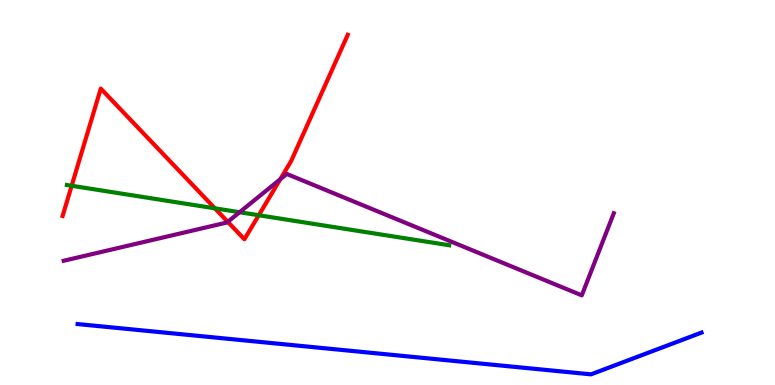[{'lines': ['blue', 'red'], 'intersections': []}, {'lines': ['green', 'red'], 'intersections': [{'x': 0.925, 'y': 5.18}, {'x': 2.77, 'y': 4.59}, {'x': 3.34, 'y': 4.41}]}, {'lines': ['purple', 'red'], 'intersections': [{'x': 2.94, 'y': 4.24}, {'x': 3.62, 'y': 5.34}]}, {'lines': ['blue', 'green'], 'intersections': []}, {'lines': ['blue', 'purple'], 'intersections': []}, {'lines': ['green', 'purple'], 'intersections': [{'x': 3.09, 'y': 4.49}]}]